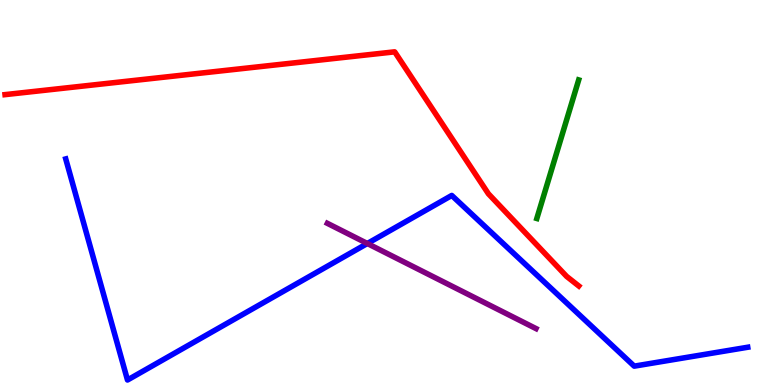[{'lines': ['blue', 'red'], 'intersections': []}, {'lines': ['green', 'red'], 'intersections': []}, {'lines': ['purple', 'red'], 'intersections': []}, {'lines': ['blue', 'green'], 'intersections': []}, {'lines': ['blue', 'purple'], 'intersections': [{'x': 4.74, 'y': 3.68}]}, {'lines': ['green', 'purple'], 'intersections': []}]